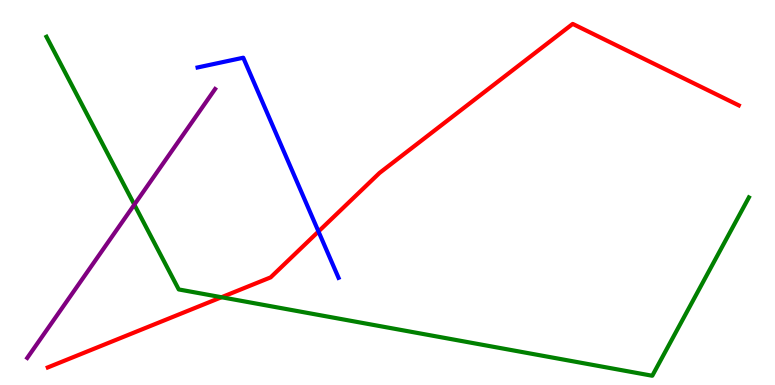[{'lines': ['blue', 'red'], 'intersections': [{'x': 4.11, 'y': 3.99}]}, {'lines': ['green', 'red'], 'intersections': [{'x': 2.86, 'y': 2.28}]}, {'lines': ['purple', 'red'], 'intersections': []}, {'lines': ['blue', 'green'], 'intersections': []}, {'lines': ['blue', 'purple'], 'intersections': []}, {'lines': ['green', 'purple'], 'intersections': [{'x': 1.73, 'y': 4.69}]}]